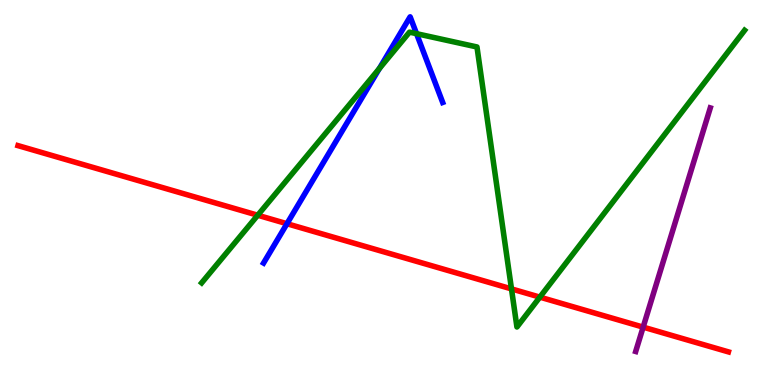[{'lines': ['blue', 'red'], 'intersections': [{'x': 3.7, 'y': 4.19}]}, {'lines': ['green', 'red'], 'intersections': [{'x': 3.33, 'y': 4.41}, {'x': 6.6, 'y': 2.5}, {'x': 6.97, 'y': 2.28}]}, {'lines': ['purple', 'red'], 'intersections': [{'x': 8.3, 'y': 1.5}]}, {'lines': ['blue', 'green'], 'intersections': [{'x': 4.89, 'y': 8.22}, {'x': 5.37, 'y': 9.13}]}, {'lines': ['blue', 'purple'], 'intersections': []}, {'lines': ['green', 'purple'], 'intersections': []}]